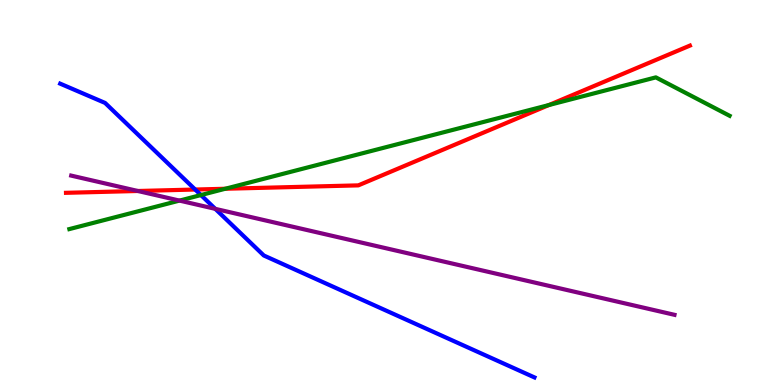[{'lines': ['blue', 'red'], 'intersections': [{'x': 2.52, 'y': 5.08}]}, {'lines': ['green', 'red'], 'intersections': [{'x': 2.91, 'y': 5.1}, {'x': 7.08, 'y': 7.27}]}, {'lines': ['purple', 'red'], 'intersections': [{'x': 1.78, 'y': 5.04}]}, {'lines': ['blue', 'green'], 'intersections': [{'x': 2.59, 'y': 4.93}]}, {'lines': ['blue', 'purple'], 'intersections': [{'x': 2.78, 'y': 4.58}]}, {'lines': ['green', 'purple'], 'intersections': [{'x': 2.32, 'y': 4.79}]}]